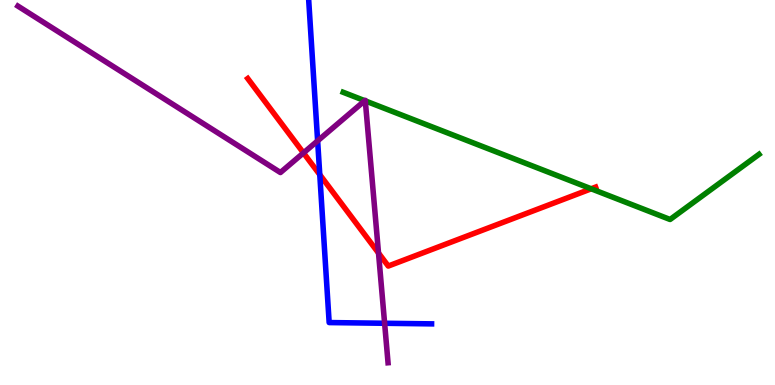[{'lines': ['blue', 'red'], 'intersections': [{'x': 4.13, 'y': 5.46}]}, {'lines': ['green', 'red'], 'intersections': [{'x': 7.63, 'y': 5.1}]}, {'lines': ['purple', 'red'], 'intersections': [{'x': 3.92, 'y': 6.03}, {'x': 4.88, 'y': 3.43}]}, {'lines': ['blue', 'green'], 'intersections': []}, {'lines': ['blue', 'purple'], 'intersections': [{'x': 4.1, 'y': 6.34}, {'x': 4.96, 'y': 1.6}]}, {'lines': ['green', 'purple'], 'intersections': [{'x': 4.71, 'y': 7.38}, {'x': 4.71, 'y': 7.38}]}]